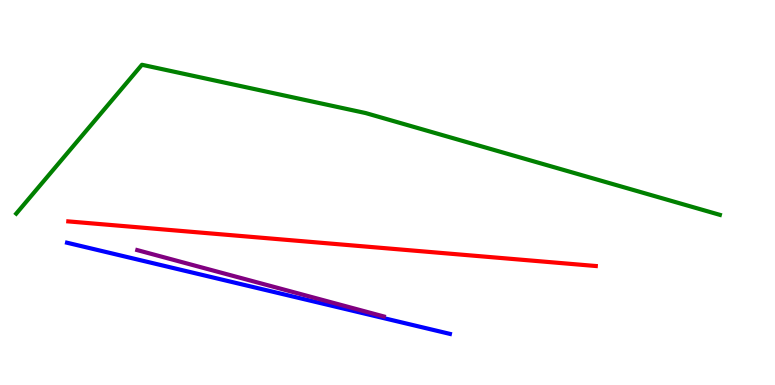[{'lines': ['blue', 'red'], 'intersections': []}, {'lines': ['green', 'red'], 'intersections': []}, {'lines': ['purple', 'red'], 'intersections': []}, {'lines': ['blue', 'green'], 'intersections': []}, {'lines': ['blue', 'purple'], 'intersections': []}, {'lines': ['green', 'purple'], 'intersections': []}]